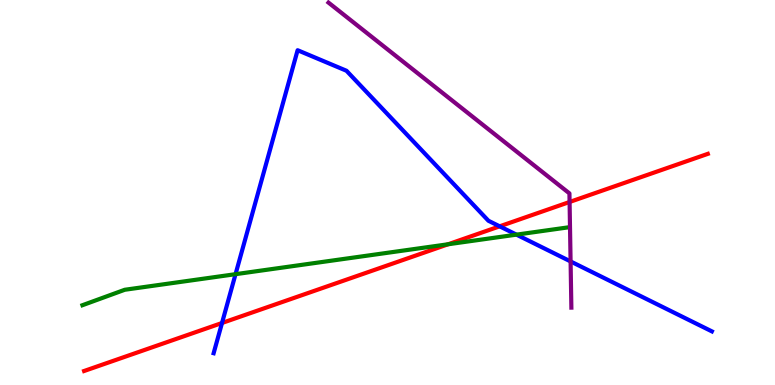[{'lines': ['blue', 'red'], 'intersections': [{'x': 2.86, 'y': 1.61}, {'x': 6.45, 'y': 4.12}]}, {'lines': ['green', 'red'], 'intersections': [{'x': 5.78, 'y': 3.66}]}, {'lines': ['purple', 'red'], 'intersections': [{'x': 7.35, 'y': 4.75}]}, {'lines': ['blue', 'green'], 'intersections': [{'x': 3.04, 'y': 2.88}, {'x': 6.66, 'y': 3.91}]}, {'lines': ['blue', 'purple'], 'intersections': [{'x': 7.36, 'y': 3.21}]}, {'lines': ['green', 'purple'], 'intersections': []}]